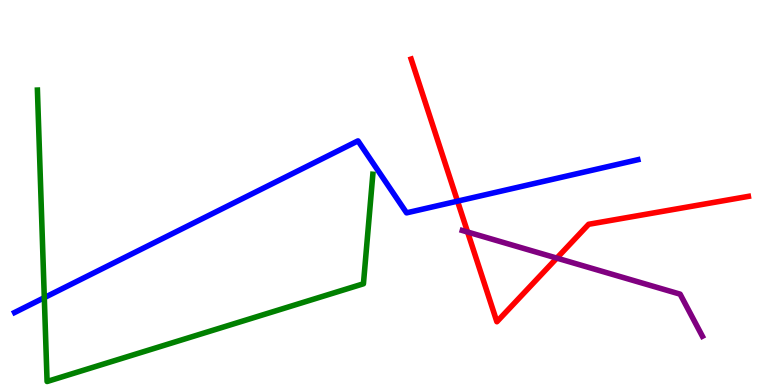[{'lines': ['blue', 'red'], 'intersections': [{'x': 5.9, 'y': 4.78}]}, {'lines': ['green', 'red'], 'intersections': []}, {'lines': ['purple', 'red'], 'intersections': [{'x': 6.03, 'y': 3.97}, {'x': 7.18, 'y': 3.3}]}, {'lines': ['blue', 'green'], 'intersections': [{'x': 0.572, 'y': 2.27}]}, {'lines': ['blue', 'purple'], 'intersections': []}, {'lines': ['green', 'purple'], 'intersections': []}]